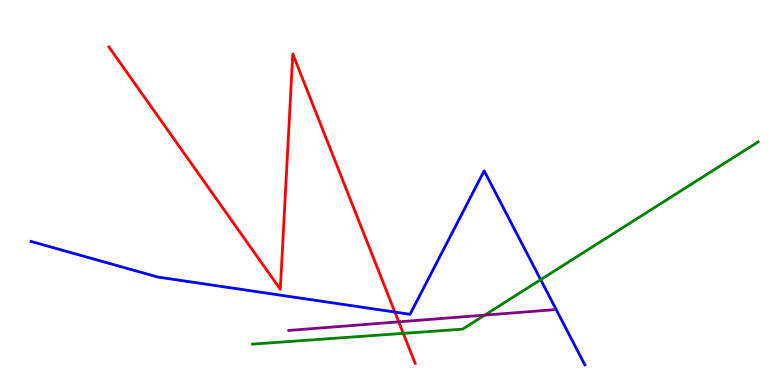[{'lines': ['blue', 'red'], 'intersections': [{'x': 5.1, 'y': 1.89}]}, {'lines': ['green', 'red'], 'intersections': [{'x': 5.2, 'y': 1.34}]}, {'lines': ['purple', 'red'], 'intersections': [{'x': 5.15, 'y': 1.64}]}, {'lines': ['blue', 'green'], 'intersections': [{'x': 6.98, 'y': 2.74}]}, {'lines': ['blue', 'purple'], 'intersections': []}, {'lines': ['green', 'purple'], 'intersections': [{'x': 6.25, 'y': 1.81}]}]